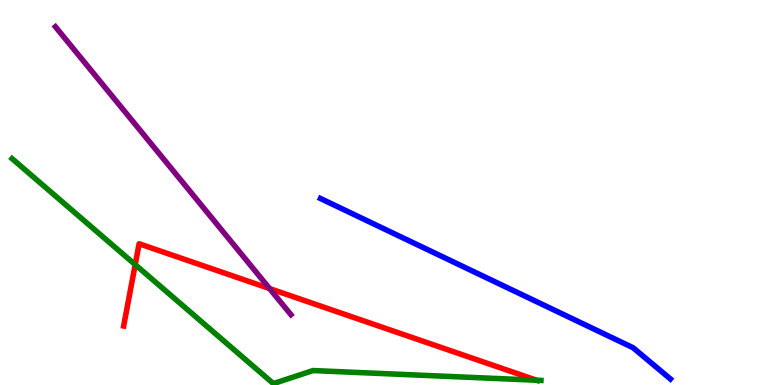[{'lines': ['blue', 'red'], 'intersections': []}, {'lines': ['green', 'red'], 'intersections': [{'x': 1.74, 'y': 3.13}, {'x': 6.92, 'y': 0.124}]}, {'lines': ['purple', 'red'], 'intersections': [{'x': 3.48, 'y': 2.51}]}, {'lines': ['blue', 'green'], 'intersections': []}, {'lines': ['blue', 'purple'], 'intersections': []}, {'lines': ['green', 'purple'], 'intersections': []}]